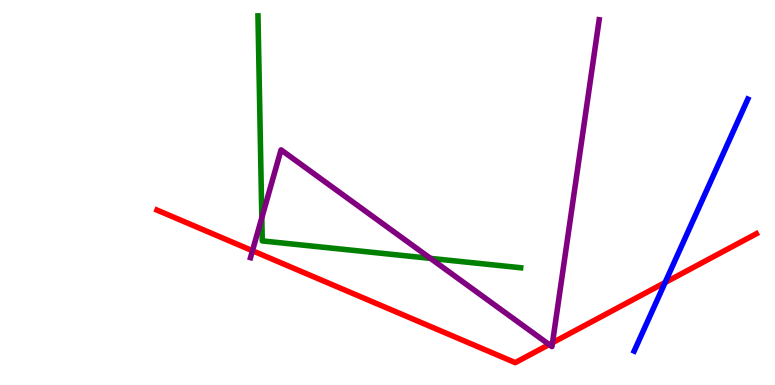[{'lines': ['blue', 'red'], 'intersections': [{'x': 8.58, 'y': 2.66}]}, {'lines': ['green', 'red'], 'intersections': []}, {'lines': ['purple', 'red'], 'intersections': [{'x': 3.26, 'y': 3.49}, {'x': 7.09, 'y': 1.05}, {'x': 7.13, 'y': 1.1}]}, {'lines': ['blue', 'green'], 'intersections': []}, {'lines': ['blue', 'purple'], 'intersections': []}, {'lines': ['green', 'purple'], 'intersections': [{'x': 3.38, 'y': 4.35}, {'x': 5.55, 'y': 3.29}]}]